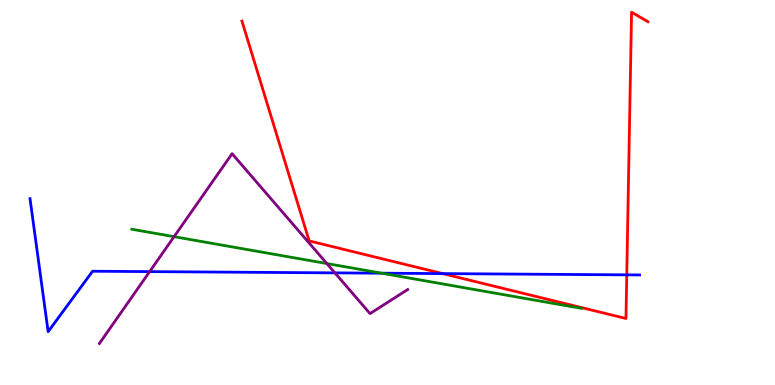[{'lines': ['blue', 'red'], 'intersections': [{'x': 5.71, 'y': 2.89}, {'x': 8.09, 'y': 2.86}]}, {'lines': ['green', 'red'], 'intersections': []}, {'lines': ['purple', 'red'], 'intersections': []}, {'lines': ['blue', 'green'], 'intersections': [{'x': 4.92, 'y': 2.9}]}, {'lines': ['blue', 'purple'], 'intersections': [{'x': 1.93, 'y': 2.95}, {'x': 4.32, 'y': 2.91}]}, {'lines': ['green', 'purple'], 'intersections': [{'x': 2.25, 'y': 3.85}, {'x': 4.22, 'y': 3.15}]}]